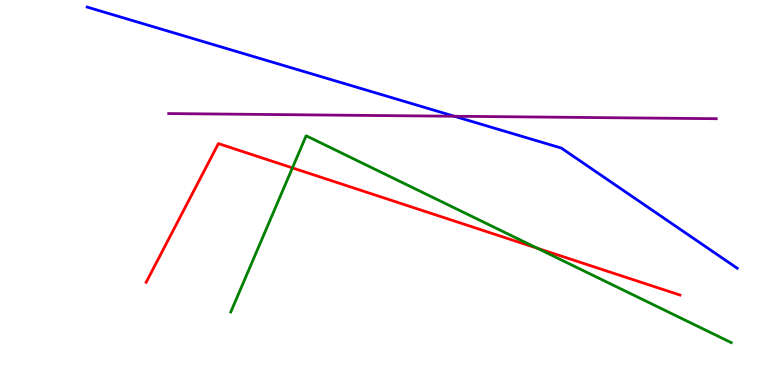[{'lines': ['blue', 'red'], 'intersections': []}, {'lines': ['green', 'red'], 'intersections': [{'x': 3.77, 'y': 5.64}, {'x': 6.93, 'y': 3.55}]}, {'lines': ['purple', 'red'], 'intersections': []}, {'lines': ['blue', 'green'], 'intersections': []}, {'lines': ['blue', 'purple'], 'intersections': [{'x': 5.86, 'y': 6.98}]}, {'lines': ['green', 'purple'], 'intersections': []}]